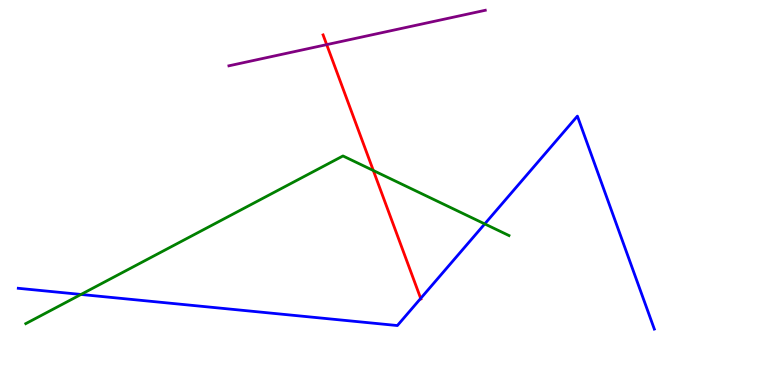[{'lines': ['blue', 'red'], 'intersections': [{'x': 5.43, 'y': 2.25}]}, {'lines': ['green', 'red'], 'intersections': [{'x': 4.82, 'y': 5.57}]}, {'lines': ['purple', 'red'], 'intersections': [{'x': 4.22, 'y': 8.84}]}, {'lines': ['blue', 'green'], 'intersections': [{'x': 1.04, 'y': 2.35}, {'x': 6.25, 'y': 4.18}]}, {'lines': ['blue', 'purple'], 'intersections': []}, {'lines': ['green', 'purple'], 'intersections': []}]